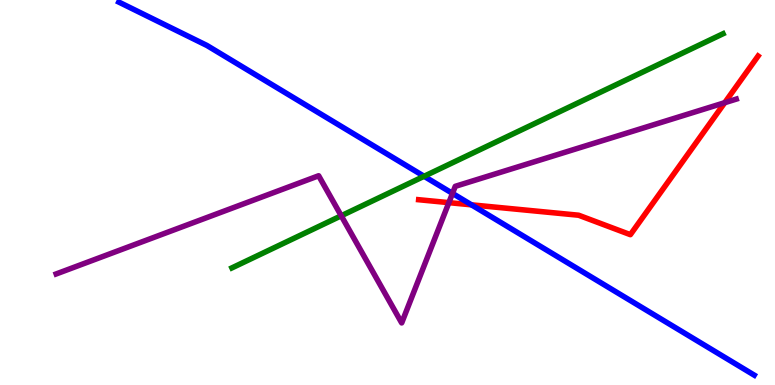[{'lines': ['blue', 'red'], 'intersections': [{'x': 6.08, 'y': 4.68}]}, {'lines': ['green', 'red'], 'intersections': []}, {'lines': ['purple', 'red'], 'intersections': [{'x': 5.79, 'y': 4.74}, {'x': 9.35, 'y': 7.33}]}, {'lines': ['blue', 'green'], 'intersections': [{'x': 5.47, 'y': 5.42}]}, {'lines': ['blue', 'purple'], 'intersections': [{'x': 5.84, 'y': 4.98}]}, {'lines': ['green', 'purple'], 'intersections': [{'x': 4.4, 'y': 4.4}]}]